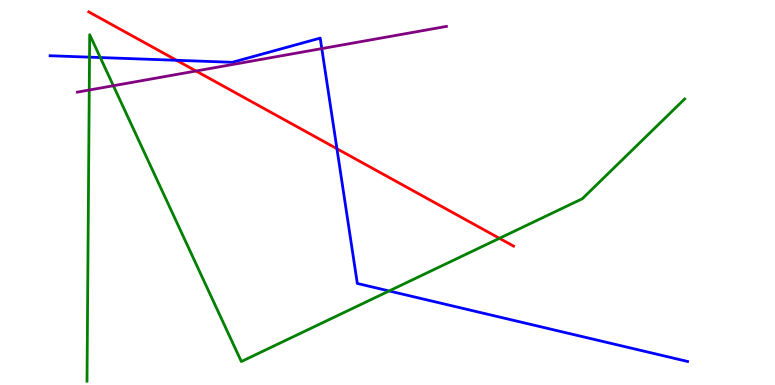[{'lines': ['blue', 'red'], 'intersections': [{'x': 2.28, 'y': 8.43}, {'x': 4.35, 'y': 6.14}]}, {'lines': ['green', 'red'], 'intersections': [{'x': 6.44, 'y': 3.81}]}, {'lines': ['purple', 'red'], 'intersections': [{'x': 2.53, 'y': 8.16}]}, {'lines': ['blue', 'green'], 'intersections': [{'x': 1.15, 'y': 8.52}, {'x': 1.29, 'y': 8.51}, {'x': 5.02, 'y': 2.44}]}, {'lines': ['blue', 'purple'], 'intersections': [{'x': 4.15, 'y': 8.74}]}, {'lines': ['green', 'purple'], 'intersections': [{'x': 1.15, 'y': 7.66}, {'x': 1.46, 'y': 7.77}]}]